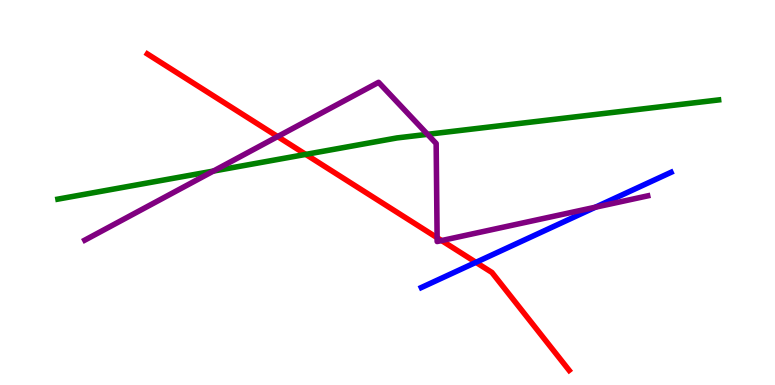[{'lines': ['blue', 'red'], 'intersections': [{'x': 6.14, 'y': 3.19}]}, {'lines': ['green', 'red'], 'intersections': [{'x': 3.95, 'y': 5.99}]}, {'lines': ['purple', 'red'], 'intersections': [{'x': 3.58, 'y': 6.45}, {'x': 5.64, 'y': 3.83}, {'x': 5.7, 'y': 3.75}]}, {'lines': ['blue', 'green'], 'intersections': []}, {'lines': ['blue', 'purple'], 'intersections': [{'x': 7.68, 'y': 4.62}]}, {'lines': ['green', 'purple'], 'intersections': [{'x': 2.75, 'y': 5.56}, {'x': 5.52, 'y': 6.51}]}]